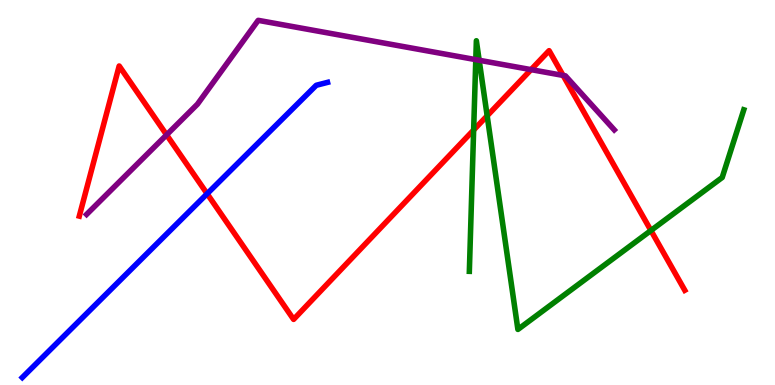[{'lines': ['blue', 'red'], 'intersections': [{'x': 2.67, 'y': 4.97}]}, {'lines': ['green', 'red'], 'intersections': [{'x': 6.11, 'y': 6.62}, {'x': 6.29, 'y': 6.99}, {'x': 8.4, 'y': 4.01}]}, {'lines': ['purple', 'red'], 'intersections': [{'x': 2.15, 'y': 6.5}, {'x': 6.85, 'y': 8.19}, {'x': 7.27, 'y': 8.04}]}, {'lines': ['blue', 'green'], 'intersections': []}, {'lines': ['blue', 'purple'], 'intersections': []}, {'lines': ['green', 'purple'], 'intersections': [{'x': 6.14, 'y': 8.45}, {'x': 6.18, 'y': 8.43}]}]